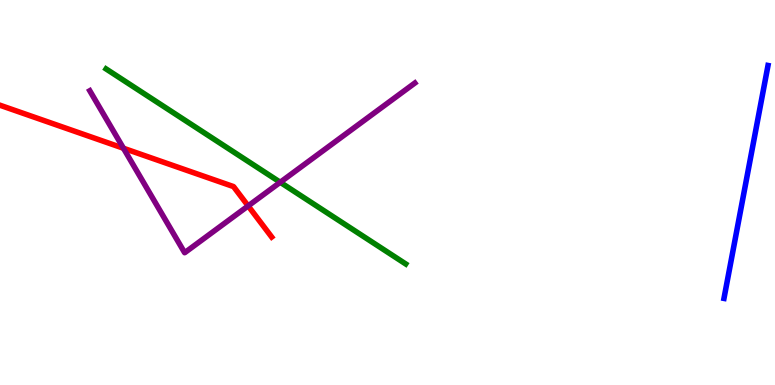[{'lines': ['blue', 'red'], 'intersections': []}, {'lines': ['green', 'red'], 'intersections': []}, {'lines': ['purple', 'red'], 'intersections': [{'x': 1.59, 'y': 6.15}, {'x': 3.2, 'y': 4.65}]}, {'lines': ['blue', 'green'], 'intersections': []}, {'lines': ['blue', 'purple'], 'intersections': []}, {'lines': ['green', 'purple'], 'intersections': [{'x': 3.62, 'y': 5.27}]}]